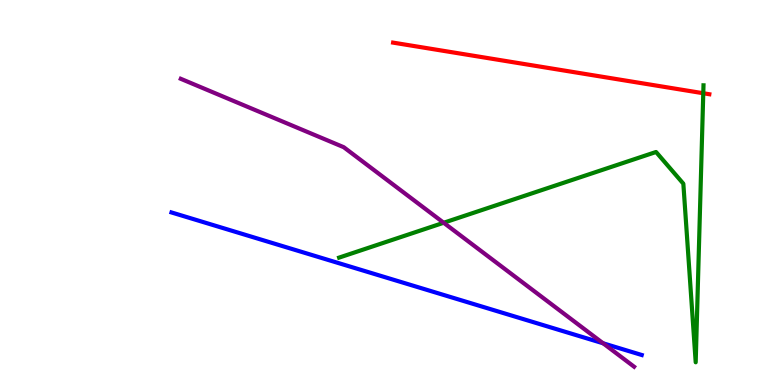[{'lines': ['blue', 'red'], 'intersections': []}, {'lines': ['green', 'red'], 'intersections': [{'x': 9.07, 'y': 7.58}]}, {'lines': ['purple', 'red'], 'intersections': []}, {'lines': ['blue', 'green'], 'intersections': []}, {'lines': ['blue', 'purple'], 'intersections': [{'x': 7.78, 'y': 1.08}]}, {'lines': ['green', 'purple'], 'intersections': [{'x': 5.72, 'y': 4.21}]}]